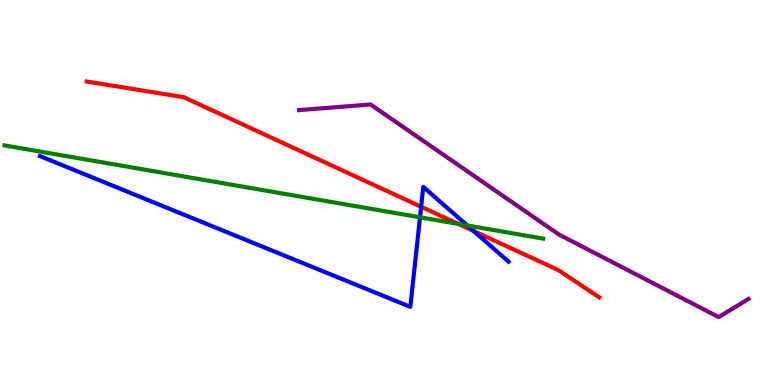[{'lines': ['blue', 'red'], 'intersections': [{'x': 5.43, 'y': 4.63}, {'x': 6.11, 'y': 4.0}]}, {'lines': ['green', 'red'], 'intersections': [{'x': 5.91, 'y': 4.18}]}, {'lines': ['purple', 'red'], 'intersections': []}, {'lines': ['blue', 'green'], 'intersections': [{'x': 5.42, 'y': 4.36}, {'x': 6.03, 'y': 4.14}]}, {'lines': ['blue', 'purple'], 'intersections': []}, {'lines': ['green', 'purple'], 'intersections': []}]